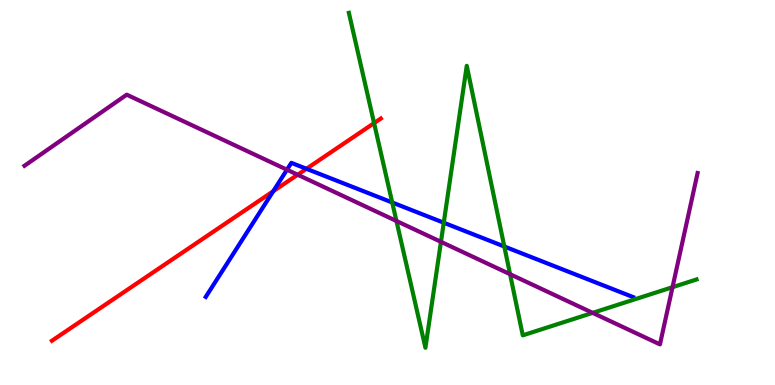[{'lines': ['blue', 'red'], 'intersections': [{'x': 3.53, 'y': 5.03}, {'x': 3.95, 'y': 5.62}]}, {'lines': ['green', 'red'], 'intersections': [{'x': 4.83, 'y': 6.8}]}, {'lines': ['purple', 'red'], 'intersections': [{'x': 3.84, 'y': 5.46}]}, {'lines': ['blue', 'green'], 'intersections': [{'x': 5.06, 'y': 4.74}, {'x': 5.73, 'y': 4.22}, {'x': 6.51, 'y': 3.6}]}, {'lines': ['blue', 'purple'], 'intersections': [{'x': 3.7, 'y': 5.59}]}, {'lines': ['green', 'purple'], 'intersections': [{'x': 5.12, 'y': 4.26}, {'x': 5.69, 'y': 3.72}, {'x': 6.58, 'y': 2.88}, {'x': 7.65, 'y': 1.87}, {'x': 8.68, 'y': 2.54}]}]